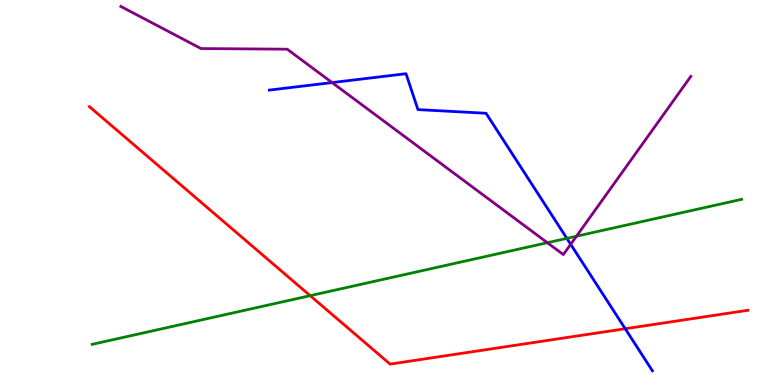[{'lines': ['blue', 'red'], 'intersections': [{'x': 8.07, 'y': 1.46}]}, {'lines': ['green', 'red'], 'intersections': [{'x': 4.0, 'y': 2.32}]}, {'lines': ['purple', 'red'], 'intersections': []}, {'lines': ['blue', 'green'], 'intersections': [{'x': 7.31, 'y': 3.81}]}, {'lines': ['blue', 'purple'], 'intersections': [{'x': 4.28, 'y': 7.86}, {'x': 7.36, 'y': 3.65}]}, {'lines': ['green', 'purple'], 'intersections': [{'x': 7.06, 'y': 3.7}, {'x': 7.44, 'y': 3.86}]}]